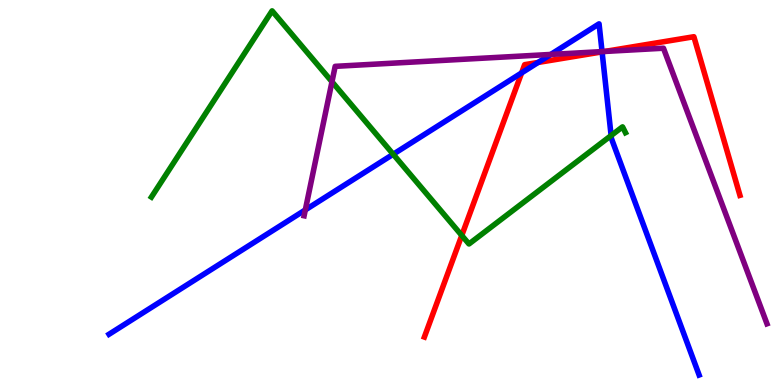[{'lines': ['blue', 'red'], 'intersections': [{'x': 6.73, 'y': 8.11}, {'x': 6.94, 'y': 8.38}, {'x': 7.77, 'y': 8.65}]}, {'lines': ['green', 'red'], 'intersections': [{'x': 5.96, 'y': 3.88}]}, {'lines': ['purple', 'red'], 'intersections': [{'x': 7.8, 'y': 8.66}]}, {'lines': ['blue', 'green'], 'intersections': [{'x': 5.07, 'y': 5.99}, {'x': 7.89, 'y': 6.48}]}, {'lines': ['blue', 'purple'], 'intersections': [{'x': 3.94, 'y': 4.55}, {'x': 7.11, 'y': 8.59}, {'x': 7.77, 'y': 8.66}]}, {'lines': ['green', 'purple'], 'intersections': [{'x': 4.28, 'y': 7.88}]}]